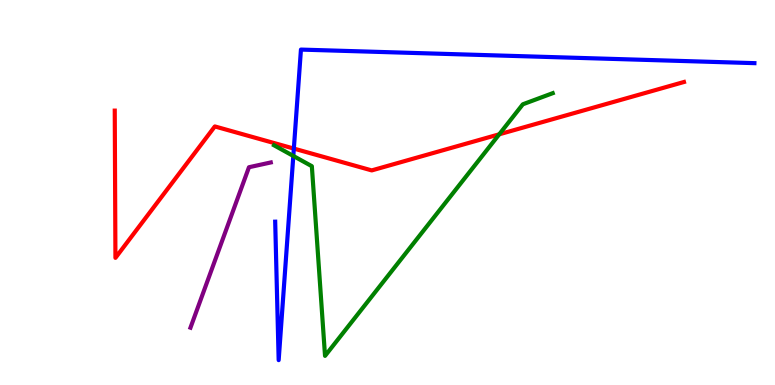[{'lines': ['blue', 'red'], 'intersections': [{'x': 3.79, 'y': 6.14}]}, {'lines': ['green', 'red'], 'intersections': [{'x': 6.44, 'y': 6.51}]}, {'lines': ['purple', 'red'], 'intersections': []}, {'lines': ['blue', 'green'], 'intersections': [{'x': 3.78, 'y': 5.95}]}, {'lines': ['blue', 'purple'], 'intersections': []}, {'lines': ['green', 'purple'], 'intersections': []}]